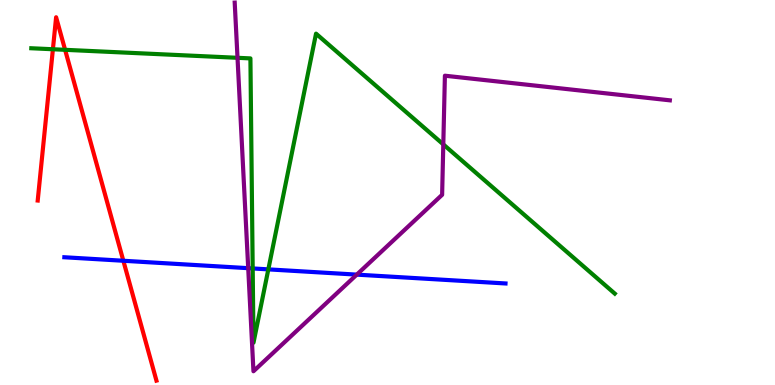[{'lines': ['blue', 'red'], 'intersections': [{'x': 1.59, 'y': 3.23}]}, {'lines': ['green', 'red'], 'intersections': [{'x': 0.683, 'y': 8.72}, {'x': 0.84, 'y': 8.71}]}, {'lines': ['purple', 'red'], 'intersections': []}, {'lines': ['blue', 'green'], 'intersections': [{'x': 3.26, 'y': 3.03}, {'x': 3.46, 'y': 3.0}]}, {'lines': ['blue', 'purple'], 'intersections': [{'x': 3.2, 'y': 3.03}, {'x': 4.6, 'y': 2.87}]}, {'lines': ['green', 'purple'], 'intersections': [{'x': 3.06, 'y': 8.5}, {'x': 5.72, 'y': 6.25}]}]